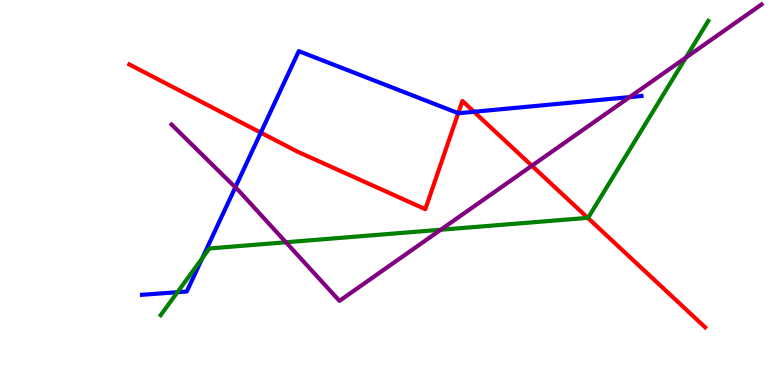[{'lines': ['blue', 'red'], 'intersections': [{'x': 3.37, 'y': 6.55}, {'x': 5.91, 'y': 7.06}, {'x': 6.12, 'y': 7.1}]}, {'lines': ['green', 'red'], 'intersections': [{'x': 7.58, 'y': 4.34}]}, {'lines': ['purple', 'red'], 'intersections': [{'x': 6.86, 'y': 5.69}]}, {'lines': ['blue', 'green'], 'intersections': [{'x': 2.29, 'y': 2.41}, {'x': 2.61, 'y': 3.29}]}, {'lines': ['blue', 'purple'], 'intersections': [{'x': 3.04, 'y': 5.13}, {'x': 8.12, 'y': 7.48}]}, {'lines': ['green', 'purple'], 'intersections': [{'x': 3.69, 'y': 3.71}, {'x': 5.69, 'y': 4.03}, {'x': 8.85, 'y': 8.5}]}]